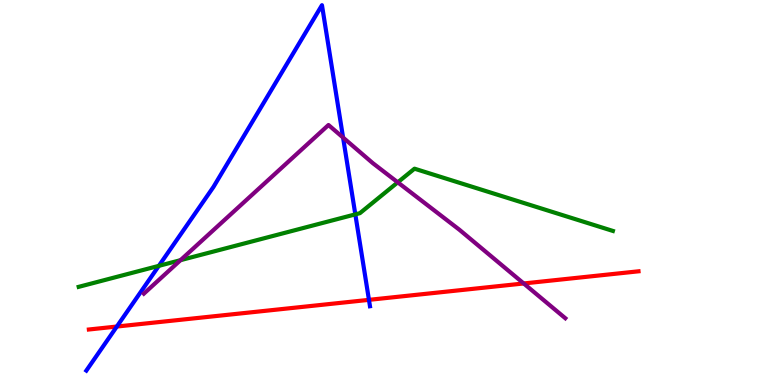[{'lines': ['blue', 'red'], 'intersections': [{'x': 1.51, 'y': 1.52}, {'x': 4.76, 'y': 2.21}]}, {'lines': ['green', 'red'], 'intersections': []}, {'lines': ['purple', 'red'], 'intersections': [{'x': 6.76, 'y': 2.64}]}, {'lines': ['blue', 'green'], 'intersections': [{'x': 2.05, 'y': 3.09}, {'x': 4.58, 'y': 4.43}]}, {'lines': ['blue', 'purple'], 'intersections': [{'x': 4.43, 'y': 6.43}]}, {'lines': ['green', 'purple'], 'intersections': [{'x': 2.33, 'y': 3.24}, {'x': 5.13, 'y': 5.26}]}]